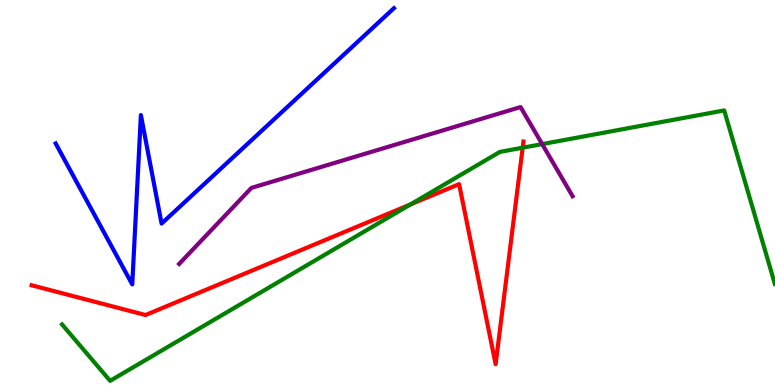[{'lines': ['blue', 'red'], 'intersections': []}, {'lines': ['green', 'red'], 'intersections': [{'x': 5.3, 'y': 4.69}, {'x': 6.74, 'y': 6.16}]}, {'lines': ['purple', 'red'], 'intersections': []}, {'lines': ['blue', 'green'], 'intersections': []}, {'lines': ['blue', 'purple'], 'intersections': []}, {'lines': ['green', 'purple'], 'intersections': [{'x': 7.0, 'y': 6.26}]}]